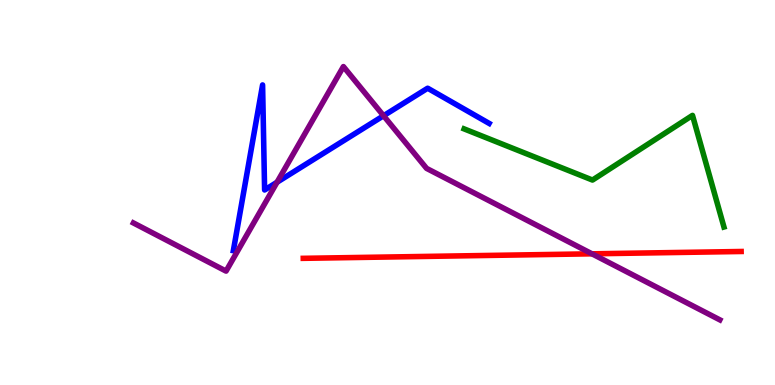[{'lines': ['blue', 'red'], 'intersections': []}, {'lines': ['green', 'red'], 'intersections': []}, {'lines': ['purple', 'red'], 'intersections': [{'x': 7.64, 'y': 3.41}]}, {'lines': ['blue', 'green'], 'intersections': []}, {'lines': ['blue', 'purple'], 'intersections': [{'x': 3.57, 'y': 5.27}, {'x': 4.95, 'y': 6.99}]}, {'lines': ['green', 'purple'], 'intersections': []}]